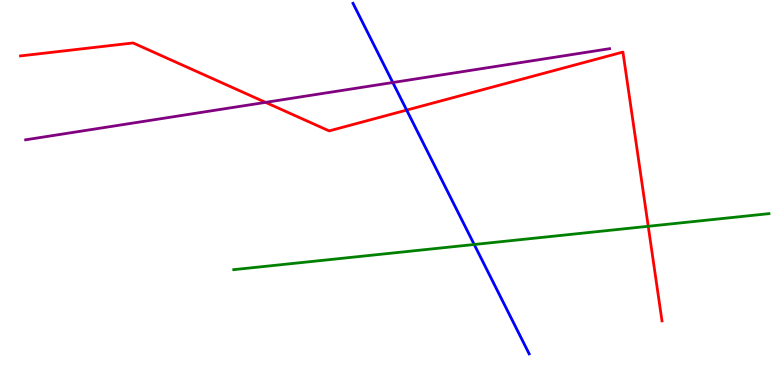[{'lines': ['blue', 'red'], 'intersections': [{'x': 5.25, 'y': 7.14}]}, {'lines': ['green', 'red'], 'intersections': [{'x': 8.36, 'y': 4.12}]}, {'lines': ['purple', 'red'], 'intersections': [{'x': 3.43, 'y': 7.34}]}, {'lines': ['blue', 'green'], 'intersections': [{'x': 6.12, 'y': 3.65}]}, {'lines': ['blue', 'purple'], 'intersections': [{'x': 5.07, 'y': 7.86}]}, {'lines': ['green', 'purple'], 'intersections': []}]